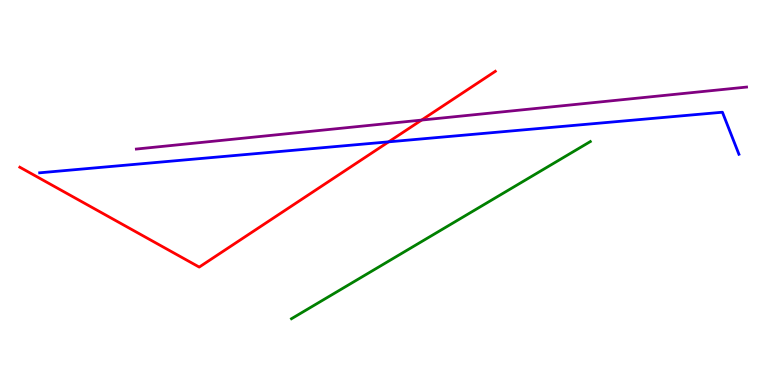[{'lines': ['blue', 'red'], 'intersections': [{'x': 5.01, 'y': 6.32}]}, {'lines': ['green', 'red'], 'intersections': []}, {'lines': ['purple', 'red'], 'intersections': [{'x': 5.44, 'y': 6.88}]}, {'lines': ['blue', 'green'], 'intersections': []}, {'lines': ['blue', 'purple'], 'intersections': []}, {'lines': ['green', 'purple'], 'intersections': []}]